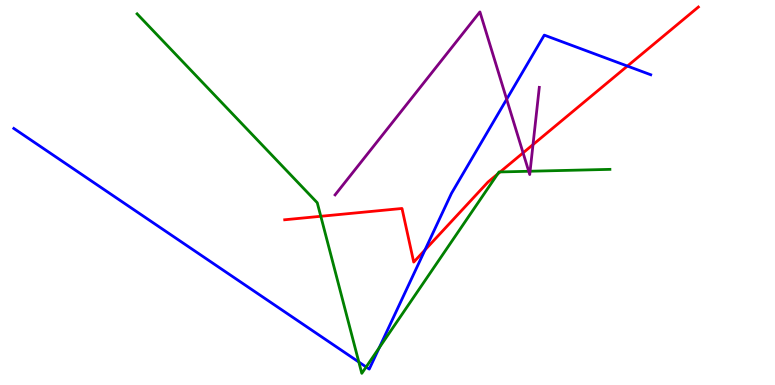[{'lines': ['blue', 'red'], 'intersections': [{'x': 5.48, 'y': 3.51}, {'x': 8.1, 'y': 8.28}]}, {'lines': ['green', 'red'], 'intersections': [{'x': 4.14, 'y': 4.38}, {'x': 6.42, 'y': 5.48}, {'x': 6.45, 'y': 5.53}]}, {'lines': ['purple', 'red'], 'intersections': [{'x': 6.75, 'y': 6.03}, {'x': 6.88, 'y': 6.24}]}, {'lines': ['blue', 'green'], 'intersections': [{'x': 4.63, 'y': 0.597}, {'x': 4.72, 'y': 0.468}, {'x': 4.89, 'y': 0.967}]}, {'lines': ['blue', 'purple'], 'intersections': [{'x': 6.54, 'y': 7.42}]}, {'lines': ['green', 'purple'], 'intersections': [{'x': 6.82, 'y': 5.55}, {'x': 6.84, 'y': 5.55}]}]